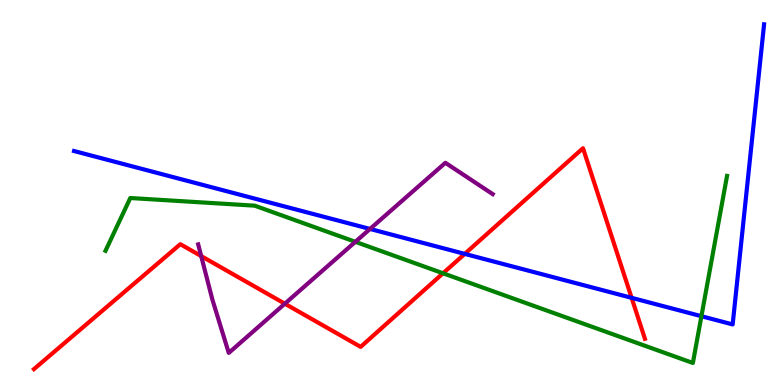[{'lines': ['blue', 'red'], 'intersections': [{'x': 6.0, 'y': 3.41}, {'x': 8.15, 'y': 2.26}]}, {'lines': ['green', 'red'], 'intersections': [{'x': 5.72, 'y': 2.9}]}, {'lines': ['purple', 'red'], 'intersections': [{'x': 2.6, 'y': 3.35}, {'x': 3.68, 'y': 2.11}]}, {'lines': ['blue', 'green'], 'intersections': [{'x': 9.05, 'y': 1.79}]}, {'lines': ['blue', 'purple'], 'intersections': [{'x': 4.77, 'y': 4.05}]}, {'lines': ['green', 'purple'], 'intersections': [{'x': 4.59, 'y': 3.72}]}]